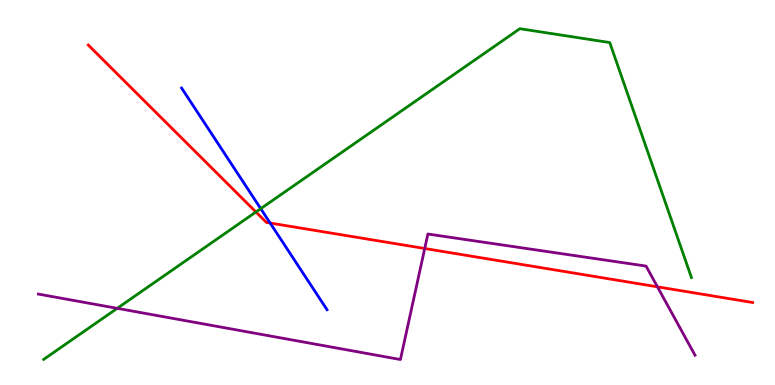[{'lines': ['blue', 'red'], 'intersections': [{'x': 3.49, 'y': 4.21}]}, {'lines': ['green', 'red'], 'intersections': [{'x': 3.3, 'y': 4.49}]}, {'lines': ['purple', 'red'], 'intersections': [{'x': 5.48, 'y': 3.55}, {'x': 8.48, 'y': 2.55}]}, {'lines': ['blue', 'green'], 'intersections': [{'x': 3.36, 'y': 4.58}]}, {'lines': ['blue', 'purple'], 'intersections': []}, {'lines': ['green', 'purple'], 'intersections': [{'x': 1.51, 'y': 1.99}]}]